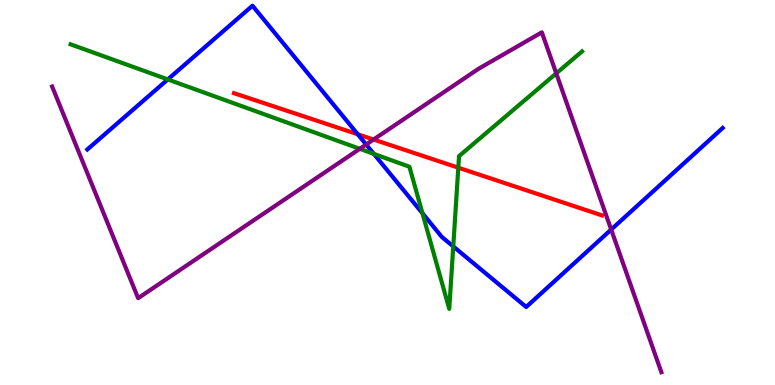[{'lines': ['blue', 'red'], 'intersections': [{'x': 4.62, 'y': 6.51}]}, {'lines': ['green', 'red'], 'intersections': [{'x': 5.91, 'y': 5.64}]}, {'lines': ['purple', 'red'], 'intersections': [{'x': 4.82, 'y': 6.38}]}, {'lines': ['blue', 'green'], 'intersections': [{'x': 2.17, 'y': 7.94}, {'x': 4.82, 'y': 6.0}, {'x': 5.45, 'y': 4.46}, {'x': 5.85, 'y': 3.6}]}, {'lines': ['blue', 'purple'], 'intersections': [{'x': 4.72, 'y': 6.25}, {'x': 7.89, 'y': 4.04}]}, {'lines': ['green', 'purple'], 'intersections': [{'x': 4.64, 'y': 6.13}, {'x': 7.18, 'y': 8.09}]}]